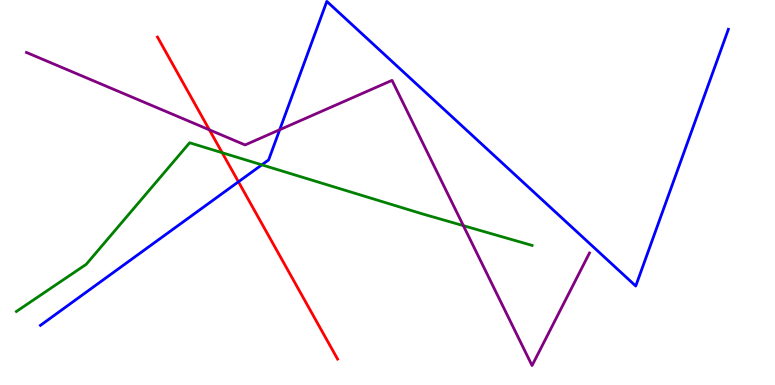[{'lines': ['blue', 'red'], 'intersections': [{'x': 3.08, 'y': 5.28}]}, {'lines': ['green', 'red'], 'intersections': [{'x': 2.87, 'y': 6.03}]}, {'lines': ['purple', 'red'], 'intersections': [{'x': 2.7, 'y': 6.63}]}, {'lines': ['blue', 'green'], 'intersections': [{'x': 3.38, 'y': 5.72}]}, {'lines': ['blue', 'purple'], 'intersections': [{'x': 3.61, 'y': 6.63}]}, {'lines': ['green', 'purple'], 'intersections': [{'x': 5.98, 'y': 4.14}]}]